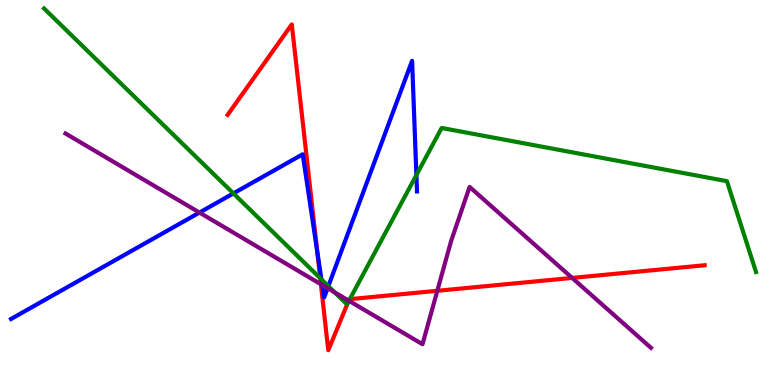[{'lines': ['blue', 'red'], 'intersections': [{'x': 4.09, 'y': 3.48}]}, {'lines': ['green', 'red'], 'intersections': [{'x': 4.13, 'y': 2.77}, {'x': 4.49, 'y': 2.13}, {'x': 4.51, 'y': 2.23}]}, {'lines': ['purple', 'red'], 'intersections': [{'x': 4.14, 'y': 2.62}, {'x': 4.5, 'y': 2.19}, {'x': 5.64, 'y': 2.45}, {'x': 7.38, 'y': 2.78}]}, {'lines': ['blue', 'green'], 'intersections': [{'x': 3.01, 'y': 4.98}, {'x': 4.15, 'y': 2.74}, {'x': 4.24, 'y': 2.57}, {'x': 5.37, 'y': 5.45}]}, {'lines': ['blue', 'purple'], 'intersections': [{'x': 2.57, 'y': 4.48}, {'x': 4.16, 'y': 2.6}, {'x': 4.23, 'y': 2.51}]}, {'lines': ['green', 'purple'], 'intersections': [{'x': 4.32, 'y': 2.4}, {'x': 4.5, 'y': 2.19}]}]